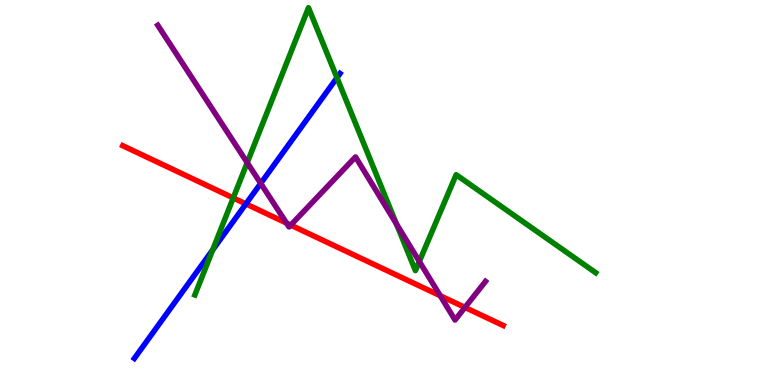[{'lines': ['blue', 'red'], 'intersections': [{'x': 3.17, 'y': 4.7}]}, {'lines': ['green', 'red'], 'intersections': [{'x': 3.01, 'y': 4.86}]}, {'lines': ['purple', 'red'], 'intersections': [{'x': 3.7, 'y': 4.2}, {'x': 3.75, 'y': 4.15}, {'x': 5.68, 'y': 2.32}, {'x': 6.0, 'y': 2.02}]}, {'lines': ['blue', 'green'], 'intersections': [{'x': 2.74, 'y': 3.51}, {'x': 4.35, 'y': 7.98}]}, {'lines': ['blue', 'purple'], 'intersections': [{'x': 3.36, 'y': 5.24}]}, {'lines': ['green', 'purple'], 'intersections': [{'x': 3.19, 'y': 5.78}, {'x': 5.12, 'y': 4.18}, {'x': 5.41, 'y': 3.21}]}]